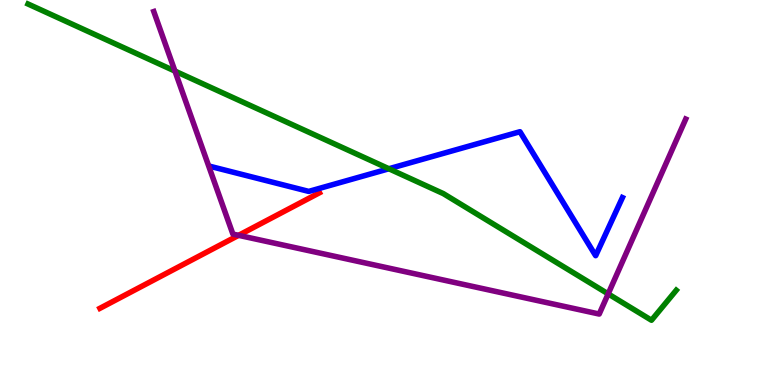[{'lines': ['blue', 'red'], 'intersections': []}, {'lines': ['green', 'red'], 'intersections': []}, {'lines': ['purple', 'red'], 'intersections': [{'x': 3.08, 'y': 3.89}]}, {'lines': ['blue', 'green'], 'intersections': [{'x': 5.02, 'y': 5.62}]}, {'lines': ['blue', 'purple'], 'intersections': []}, {'lines': ['green', 'purple'], 'intersections': [{'x': 2.26, 'y': 8.15}, {'x': 7.85, 'y': 2.37}]}]